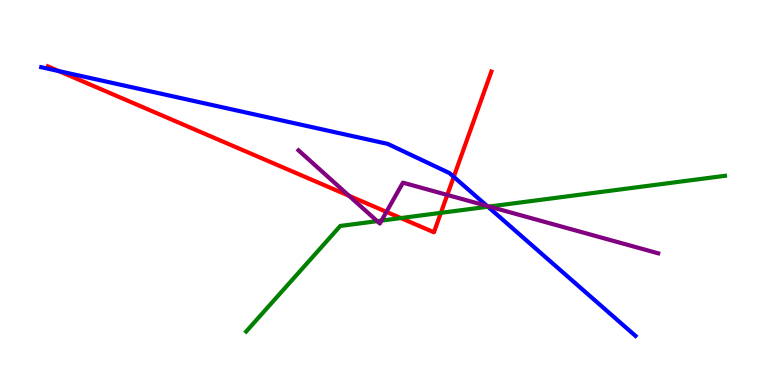[{'lines': ['blue', 'red'], 'intersections': [{'x': 0.759, 'y': 8.15}, {'x': 5.85, 'y': 5.41}]}, {'lines': ['green', 'red'], 'intersections': [{'x': 5.17, 'y': 4.34}, {'x': 5.69, 'y': 4.47}]}, {'lines': ['purple', 'red'], 'intersections': [{'x': 4.5, 'y': 4.91}, {'x': 4.99, 'y': 4.5}, {'x': 5.77, 'y': 4.94}]}, {'lines': ['blue', 'green'], 'intersections': [{'x': 6.3, 'y': 4.63}]}, {'lines': ['blue', 'purple'], 'intersections': [{'x': 6.28, 'y': 4.65}]}, {'lines': ['green', 'purple'], 'intersections': [{'x': 4.87, 'y': 4.26}, {'x': 4.92, 'y': 4.27}, {'x': 6.31, 'y': 4.64}]}]